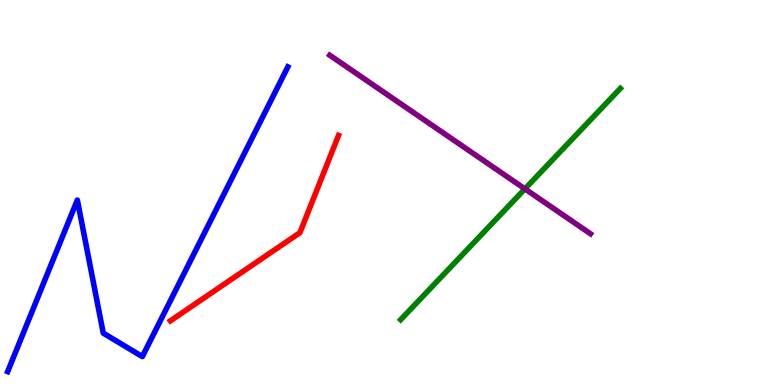[{'lines': ['blue', 'red'], 'intersections': []}, {'lines': ['green', 'red'], 'intersections': []}, {'lines': ['purple', 'red'], 'intersections': []}, {'lines': ['blue', 'green'], 'intersections': []}, {'lines': ['blue', 'purple'], 'intersections': []}, {'lines': ['green', 'purple'], 'intersections': [{'x': 6.77, 'y': 5.09}]}]